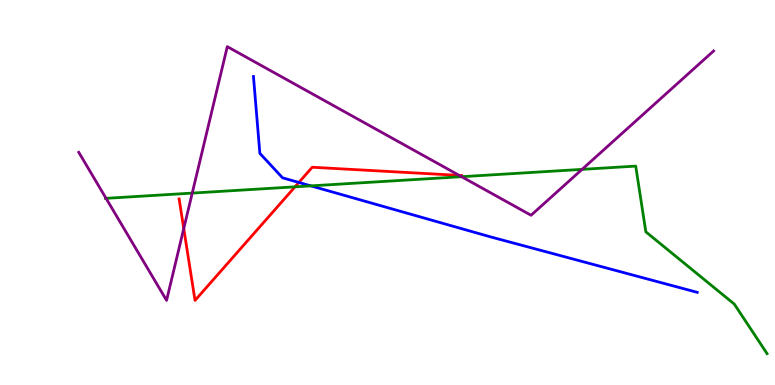[{'lines': ['blue', 'red'], 'intersections': [{'x': 3.86, 'y': 5.26}]}, {'lines': ['green', 'red'], 'intersections': [{'x': 3.81, 'y': 5.15}]}, {'lines': ['purple', 'red'], 'intersections': [{'x': 2.37, 'y': 4.06}, {'x': 5.93, 'y': 5.44}]}, {'lines': ['blue', 'green'], 'intersections': [{'x': 4.01, 'y': 5.17}]}, {'lines': ['blue', 'purple'], 'intersections': []}, {'lines': ['green', 'purple'], 'intersections': [{'x': 1.37, 'y': 4.85}, {'x': 2.48, 'y': 4.98}, {'x': 5.96, 'y': 5.41}, {'x': 7.51, 'y': 5.6}]}]